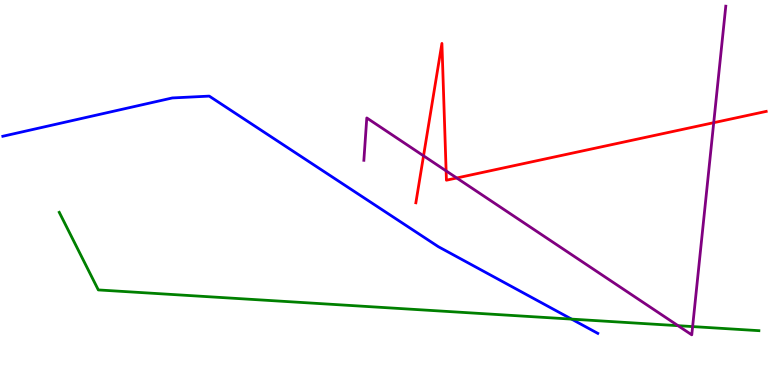[{'lines': ['blue', 'red'], 'intersections': []}, {'lines': ['green', 'red'], 'intersections': []}, {'lines': ['purple', 'red'], 'intersections': [{'x': 5.47, 'y': 5.95}, {'x': 5.76, 'y': 5.56}, {'x': 5.89, 'y': 5.38}, {'x': 9.21, 'y': 6.81}]}, {'lines': ['blue', 'green'], 'intersections': [{'x': 7.38, 'y': 1.71}]}, {'lines': ['blue', 'purple'], 'intersections': []}, {'lines': ['green', 'purple'], 'intersections': [{'x': 8.75, 'y': 1.54}, {'x': 8.94, 'y': 1.52}]}]